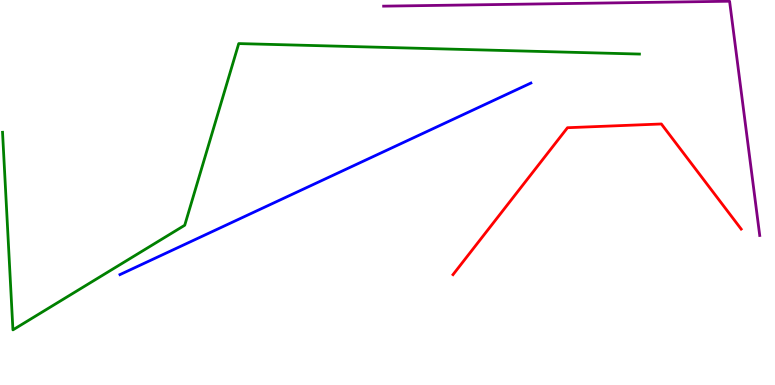[{'lines': ['blue', 'red'], 'intersections': []}, {'lines': ['green', 'red'], 'intersections': []}, {'lines': ['purple', 'red'], 'intersections': []}, {'lines': ['blue', 'green'], 'intersections': []}, {'lines': ['blue', 'purple'], 'intersections': []}, {'lines': ['green', 'purple'], 'intersections': []}]